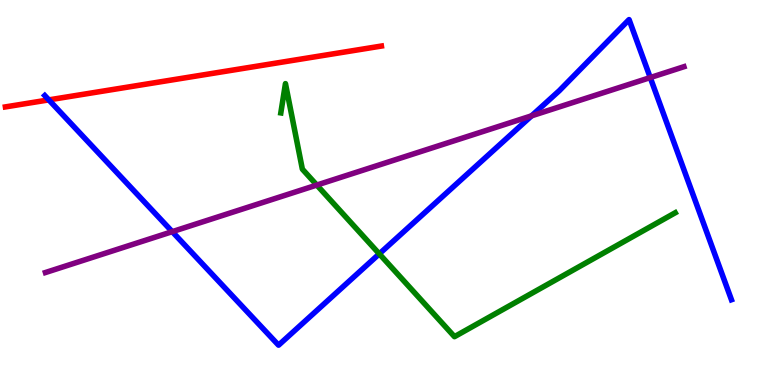[{'lines': ['blue', 'red'], 'intersections': [{'x': 0.63, 'y': 7.41}]}, {'lines': ['green', 'red'], 'intersections': []}, {'lines': ['purple', 'red'], 'intersections': []}, {'lines': ['blue', 'green'], 'intersections': [{'x': 4.89, 'y': 3.41}]}, {'lines': ['blue', 'purple'], 'intersections': [{'x': 2.22, 'y': 3.98}, {'x': 6.86, 'y': 6.99}, {'x': 8.39, 'y': 7.99}]}, {'lines': ['green', 'purple'], 'intersections': [{'x': 4.09, 'y': 5.19}]}]